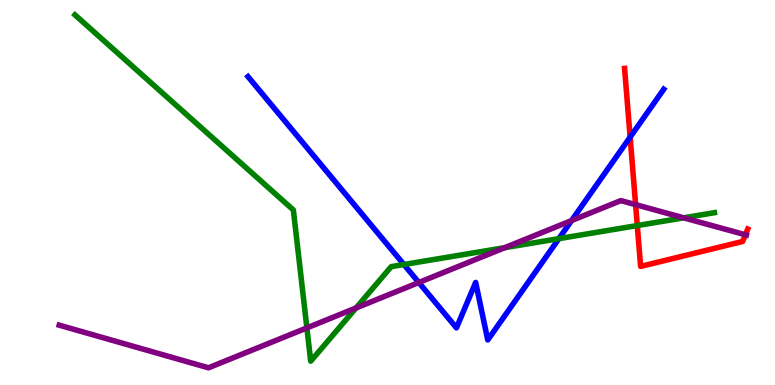[{'lines': ['blue', 'red'], 'intersections': [{'x': 8.13, 'y': 6.44}]}, {'lines': ['green', 'red'], 'intersections': [{'x': 8.22, 'y': 4.14}]}, {'lines': ['purple', 'red'], 'intersections': [{'x': 8.2, 'y': 4.68}, {'x': 9.62, 'y': 3.9}]}, {'lines': ['blue', 'green'], 'intersections': [{'x': 5.21, 'y': 3.13}, {'x': 7.21, 'y': 3.8}]}, {'lines': ['blue', 'purple'], 'intersections': [{'x': 5.4, 'y': 2.66}, {'x': 7.38, 'y': 4.27}]}, {'lines': ['green', 'purple'], 'intersections': [{'x': 3.96, 'y': 1.48}, {'x': 4.59, 'y': 2.0}, {'x': 6.51, 'y': 3.57}, {'x': 8.82, 'y': 4.34}]}]